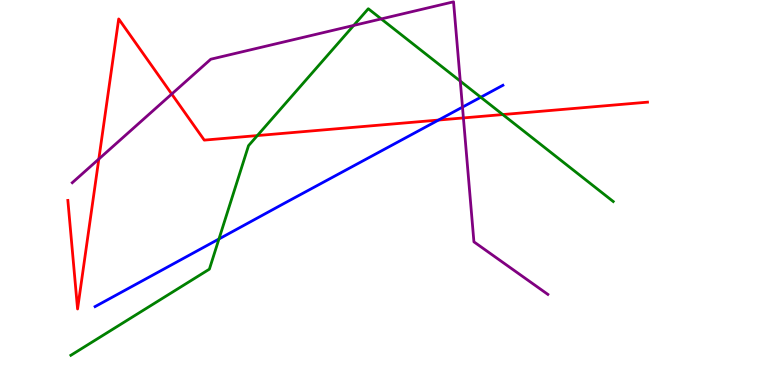[{'lines': ['blue', 'red'], 'intersections': [{'x': 5.66, 'y': 6.88}]}, {'lines': ['green', 'red'], 'intersections': [{'x': 3.32, 'y': 6.48}, {'x': 6.49, 'y': 7.02}]}, {'lines': ['purple', 'red'], 'intersections': [{'x': 1.28, 'y': 5.87}, {'x': 2.22, 'y': 7.56}, {'x': 5.98, 'y': 6.94}]}, {'lines': ['blue', 'green'], 'intersections': [{'x': 2.83, 'y': 3.79}, {'x': 6.2, 'y': 7.47}]}, {'lines': ['blue', 'purple'], 'intersections': [{'x': 5.97, 'y': 7.22}]}, {'lines': ['green', 'purple'], 'intersections': [{'x': 4.56, 'y': 9.34}, {'x': 4.92, 'y': 9.51}, {'x': 5.94, 'y': 7.89}]}]